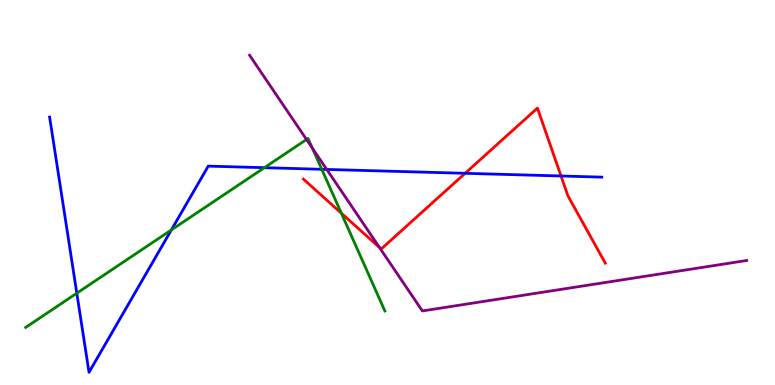[{'lines': ['blue', 'red'], 'intersections': [{'x': 6.0, 'y': 5.5}, {'x': 7.24, 'y': 5.43}]}, {'lines': ['green', 'red'], 'intersections': [{'x': 4.4, 'y': 4.46}]}, {'lines': ['purple', 'red'], 'intersections': [{'x': 4.9, 'y': 3.57}]}, {'lines': ['blue', 'green'], 'intersections': [{'x': 0.991, 'y': 2.38}, {'x': 2.21, 'y': 4.03}, {'x': 3.41, 'y': 5.64}, {'x': 4.15, 'y': 5.6}]}, {'lines': ['blue', 'purple'], 'intersections': [{'x': 4.22, 'y': 5.6}]}, {'lines': ['green', 'purple'], 'intersections': [{'x': 3.95, 'y': 6.38}, {'x': 4.03, 'y': 6.15}]}]